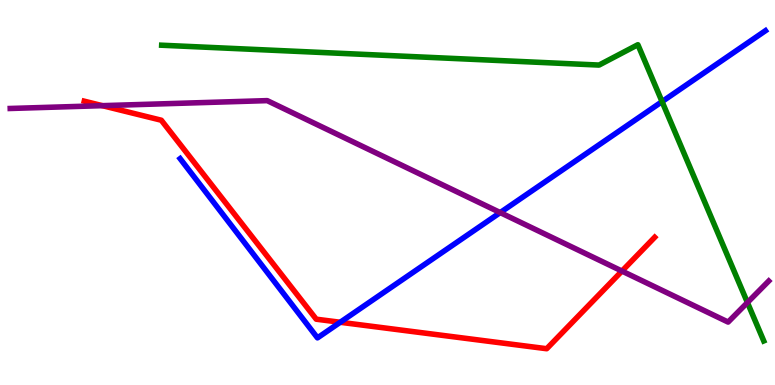[{'lines': ['blue', 'red'], 'intersections': [{'x': 4.39, 'y': 1.63}]}, {'lines': ['green', 'red'], 'intersections': []}, {'lines': ['purple', 'red'], 'intersections': [{'x': 1.32, 'y': 7.26}, {'x': 8.03, 'y': 2.96}]}, {'lines': ['blue', 'green'], 'intersections': [{'x': 8.54, 'y': 7.36}]}, {'lines': ['blue', 'purple'], 'intersections': [{'x': 6.45, 'y': 4.48}]}, {'lines': ['green', 'purple'], 'intersections': [{'x': 9.64, 'y': 2.14}]}]